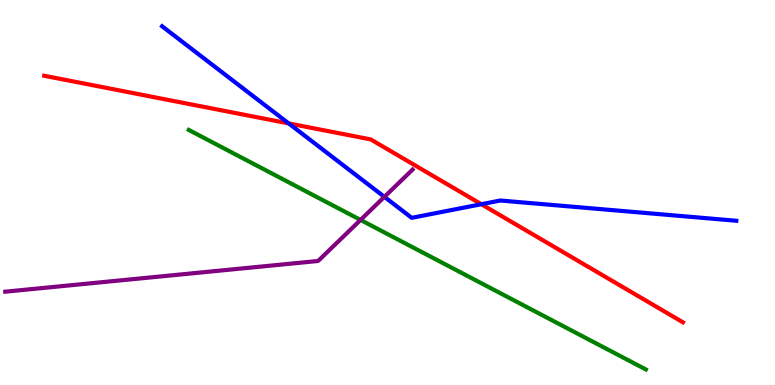[{'lines': ['blue', 'red'], 'intersections': [{'x': 3.73, 'y': 6.79}, {'x': 6.21, 'y': 4.7}]}, {'lines': ['green', 'red'], 'intersections': []}, {'lines': ['purple', 'red'], 'intersections': []}, {'lines': ['blue', 'green'], 'intersections': []}, {'lines': ['blue', 'purple'], 'intersections': [{'x': 4.96, 'y': 4.89}]}, {'lines': ['green', 'purple'], 'intersections': [{'x': 4.65, 'y': 4.29}]}]